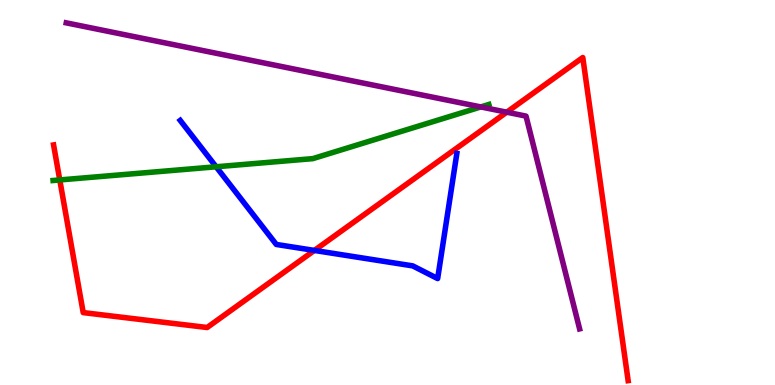[{'lines': ['blue', 'red'], 'intersections': [{'x': 4.06, 'y': 3.5}]}, {'lines': ['green', 'red'], 'intersections': [{'x': 0.771, 'y': 5.33}]}, {'lines': ['purple', 'red'], 'intersections': [{'x': 6.54, 'y': 7.09}]}, {'lines': ['blue', 'green'], 'intersections': [{'x': 2.79, 'y': 5.67}]}, {'lines': ['blue', 'purple'], 'intersections': []}, {'lines': ['green', 'purple'], 'intersections': [{'x': 6.2, 'y': 7.22}]}]